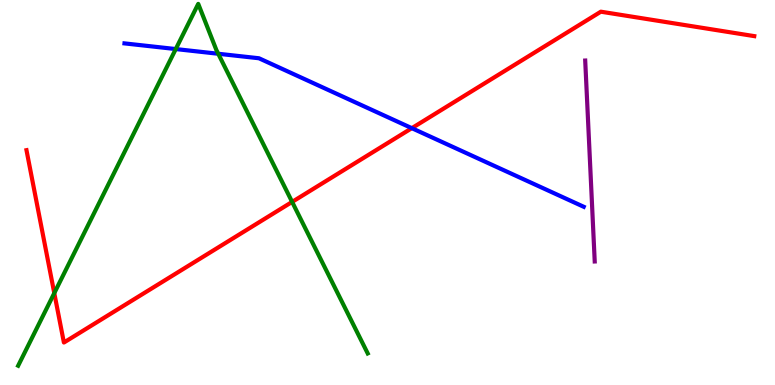[{'lines': ['blue', 'red'], 'intersections': [{'x': 5.31, 'y': 6.67}]}, {'lines': ['green', 'red'], 'intersections': [{'x': 0.7, 'y': 2.39}, {'x': 3.77, 'y': 4.76}]}, {'lines': ['purple', 'red'], 'intersections': []}, {'lines': ['blue', 'green'], 'intersections': [{'x': 2.27, 'y': 8.73}, {'x': 2.82, 'y': 8.6}]}, {'lines': ['blue', 'purple'], 'intersections': []}, {'lines': ['green', 'purple'], 'intersections': []}]